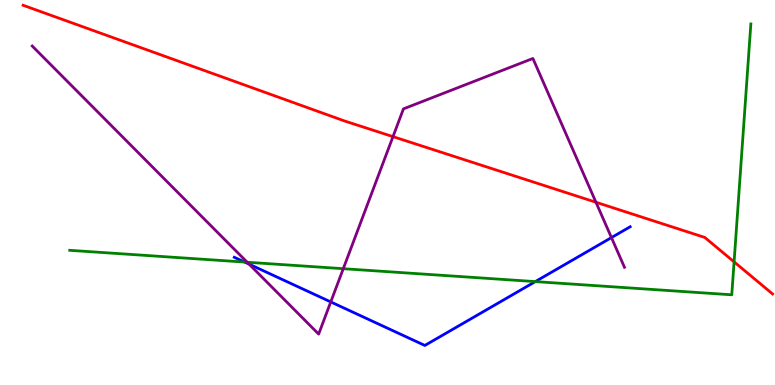[{'lines': ['blue', 'red'], 'intersections': []}, {'lines': ['green', 'red'], 'intersections': [{'x': 9.47, 'y': 3.2}]}, {'lines': ['purple', 'red'], 'intersections': [{'x': 5.07, 'y': 6.45}, {'x': 7.69, 'y': 4.75}]}, {'lines': ['blue', 'green'], 'intersections': [{'x': 3.16, 'y': 3.19}, {'x': 6.91, 'y': 2.69}]}, {'lines': ['blue', 'purple'], 'intersections': [{'x': 3.21, 'y': 3.14}, {'x': 4.27, 'y': 2.16}, {'x': 7.89, 'y': 3.83}]}, {'lines': ['green', 'purple'], 'intersections': [{'x': 3.19, 'y': 3.19}, {'x': 4.43, 'y': 3.02}]}]